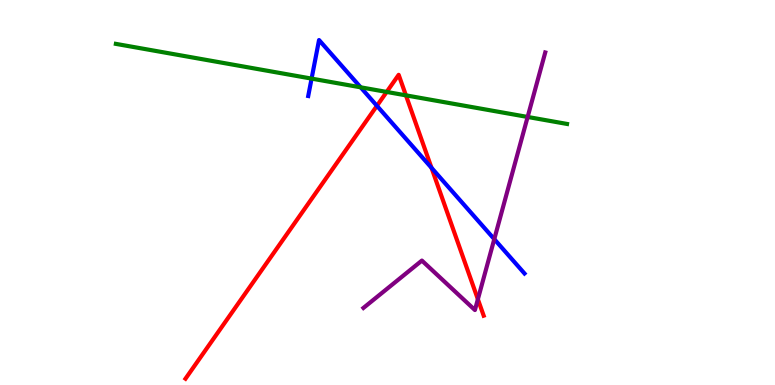[{'lines': ['blue', 'red'], 'intersections': [{'x': 4.86, 'y': 7.25}, {'x': 5.57, 'y': 5.64}]}, {'lines': ['green', 'red'], 'intersections': [{'x': 4.99, 'y': 7.61}, {'x': 5.24, 'y': 7.52}]}, {'lines': ['purple', 'red'], 'intersections': [{'x': 6.17, 'y': 2.23}]}, {'lines': ['blue', 'green'], 'intersections': [{'x': 4.02, 'y': 7.96}, {'x': 4.65, 'y': 7.73}]}, {'lines': ['blue', 'purple'], 'intersections': [{'x': 6.38, 'y': 3.79}]}, {'lines': ['green', 'purple'], 'intersections': [{'x': 6.81, 'y': 6.96}]}]